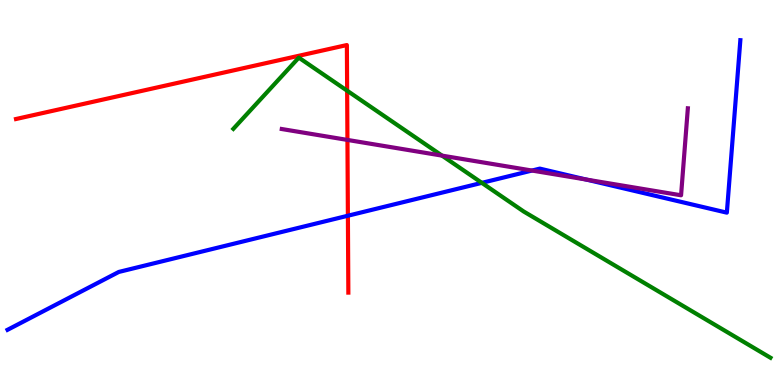[{'lines': ['blue', 'red'], 'intersections': [{'x': 4.49, 'y': 4.4}]}, {'lines': ['green', 'red'], 'intersections': [{'x': 4.48, 'y': 7.64}]}, {'lines': ['purple', 'red'], 'intersections': [{'x': 4.48, 'y': 6.37}]}, {'lines': ['blue', 'green'], 'intersections': [{'x': 6.22, 'y': 5.25}]}, {'lines': ['blue', 'purple'], 'intersections': [{'x': 6.86, 'y': 5.57}, {'x': 7.56, 'y': 5.34}]}, {'lines': ['green', 'purple'], 'intersections': [{'x': 5.7, 'y': 5.96}]}]